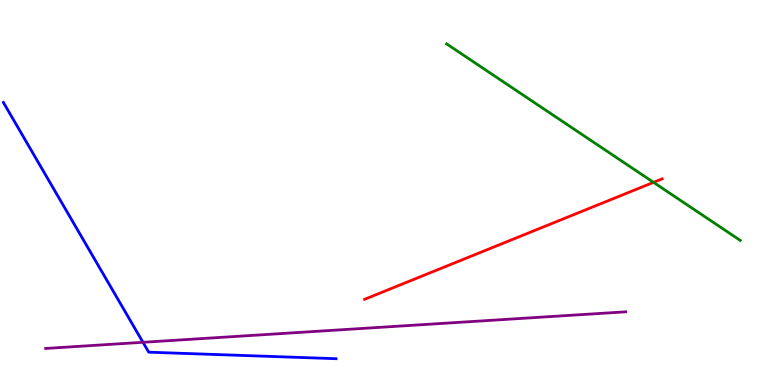[{'lines': ['blue', 'red'], 'intersections': []}, {'lines': ['green', 'red'], 'intersections': [{'x': 8.43, 'y': 5.26}]}, {'lines': ['purple', 'red'], 'intersections': []}, {'lines': ['blue', 'green'], 'intersections': []}, {'lines': ['blue', 'purple'], 'intersections': [{'x': 1.84, 'y': 1.11}]}, {'lines': ['green', 'purple'], 'intersections': []}]